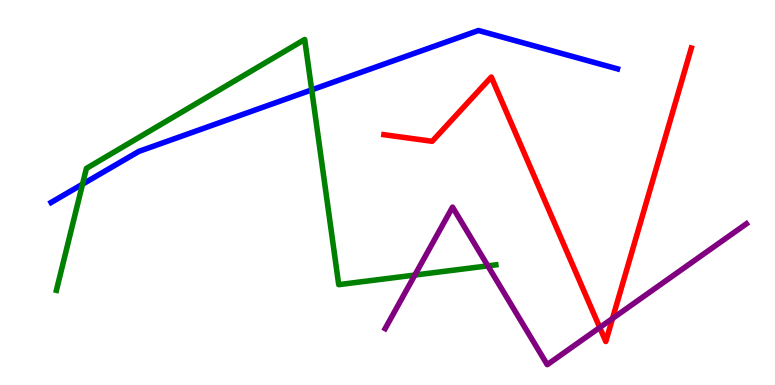[{'lines': ['blue', 'red'], 'intersections': []}, {'lines': ['green', 'red'], 'intersections': []}, {'lines': ['purple', 'red'], 'intersections': [{'x': 7.74, 'y': 1.49}, {'x': 7.9, 'y': 1.73}]}, {'lines': ['blue', 'green'], 'intersections': [{'x': 1.06, 'y': 5.22}, {'x': 4.02, 'y': 7.67}]}, {'lines': ['blue', 'purple'], 'intersections': []}, {'lines': ['green', 'purple'], 'intersections': [{'x': 5.35, 'y': 2.86}, {'x': 6.29, 'y': 3.09}]}]